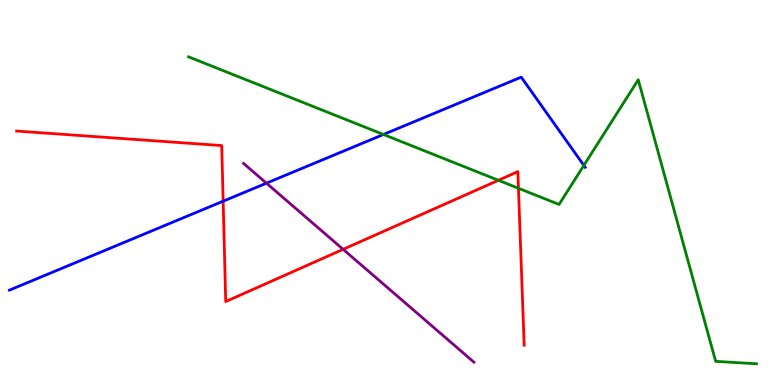[{'lines': ['blue', 'red'], 'intersections': [{'x': 2.88, 'y': 4.77}]}, {'lines': ['green', 'red'], 'intersections': [{'x': 6.43, 'y': 5.32}, {'x': 6.69, 'y': 5.11}]}, {'lines': ['purple', 'red'], 'intersections': [{'x': 4.43, 'y': 3.52}]}, {'lines': ['blue', 'green'], 'intersections': [{'x': 4.95, 'y': 6.51}, {'x': 7.53, 'y': 5.7}]}, {'lines': ['blue', 'purple'], 'intersections': [{'x': 3.44, 'y': 5.24}]}, {'lines': ['green', 'purple'], 'intersections': []}]